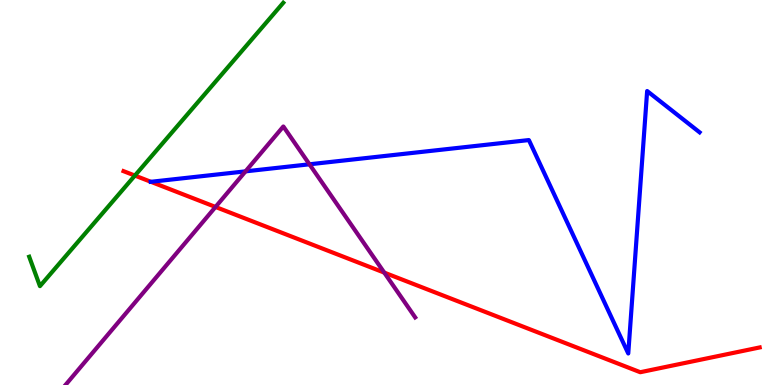[{'lines': ['blue', 'red'], 'intersections': [{'x': 1.95, 'y': 5.28}]}, {'lines': ['green', 'red'], 'intersections': [{'x': 1.74, 'y': 5.44}]}, {'lines': ['purple', 'red'], 'intersections': [{'x': 2.78, 'y': 4.62}, {'x': 4.96, 'y': 2.92}]}, {'lines': ['blue', 'green'], 'intersections': []}, {'lines': ['blue', 'purple'], 'intersections': [{'x': 3.17, 'y': 5.55}, {'x': 3.99, 'y': 5.73}]}, {'lines': ['green', 'purple'], 'intersections': []}]